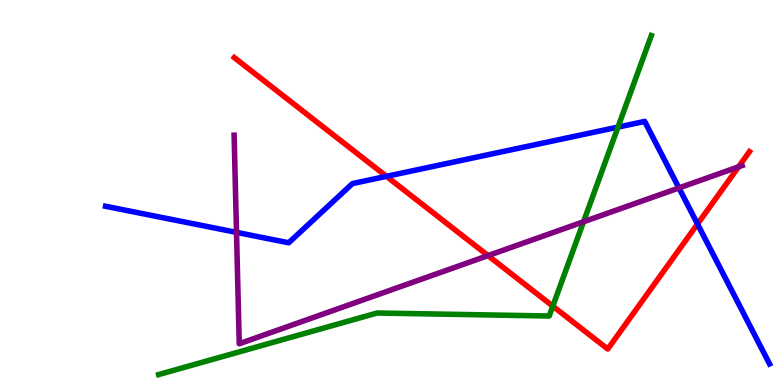[{'lines': ['blue', 'red'], 'intersections': [{'x': 4.99, 'y': 5.42}, {'x': 9.0, 'y': 4.18}]}, {'lines': ['green', 'red'], 'intersections': [{'x': 7.13, 'y': 2.05}]}, {'lines': ['purple', 'red'], 'intersections': [{'x': 6.3, 'y': 3.36}, {'x': 9.53, 'y': 5.67}]}, {'lines': ['blue', 'green'], 'intersections': [{'x': 7.97, 'y': 6.7}]}, {'lines': ['blue', 'purple'], 'intersections': [{'x': 3.05, 'y': 3.96}, {'x': 8.76, 'y': 5.12}]}, {'lines': ['green', 'purple'], 'intersections': [{'x': 7.53, 'y': 4.24}]}]